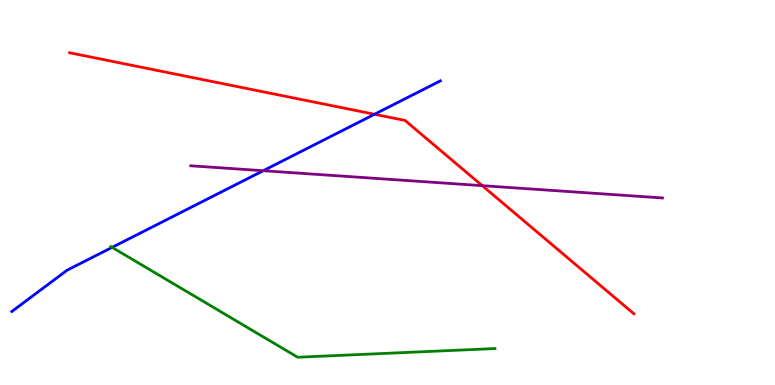[{'lines': ['blue', 'red'], 'intersections': [{'x': 4.83, 'y': 7.03}]}, {'lines': ['green', 'red'], 'intersections': []}, {'lines': ['purple', 'red'], 'intersections': [{'x': 6.22, 'y': 5.18}]}, {'lines': ['blue', 'green'], 'intersections': [{'x': 1.45, 'y': 3.57}]}, {'lines': ['blue', 'purple'], 'intersections': [{'x': 3.4, 'y': 5.57}]}, {'lines': ['green', 'purple'], 'intersections': []}]